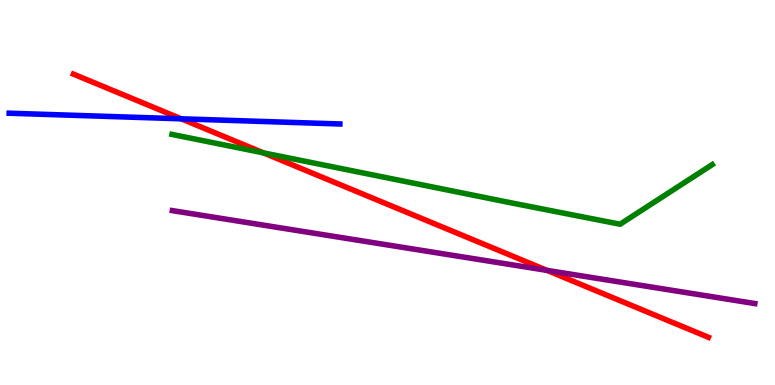[{'lines': ['blue', 'red'], 'intersections': [{'x': 2.34, 'y': 6.91}]}, {'lines': ['green', 'red'], 'intersections': [{'x': 3.4, 'y': 6.03}]}, {'lines': ['purple', 'red'], 'intersections': [{'x': 7.06, 'y': 2.98}]}, {'lines': ['blue', 'green'], 'intersections': []}, {'lines': ['blue', 'purple'], 'intersections': []}, {'lines': ['green', 'purple'], 'intersections': []}]